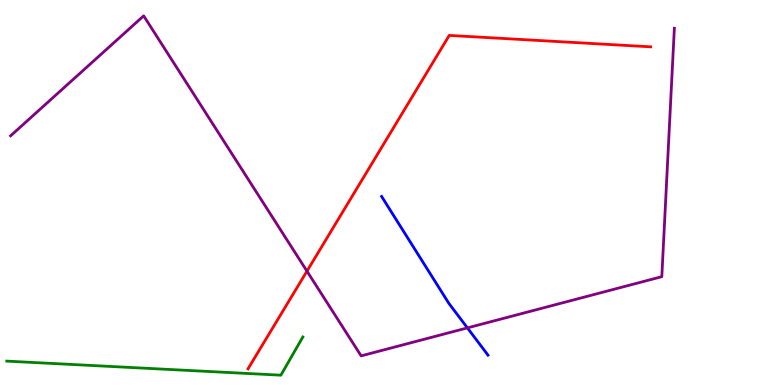[{'lines': ['blue', 'red'], 'intersections': []}, {'lines': ['green', 'red'], 'intersections': []}, {'lines': ['purple', 'red'], 'intersections': [{'x': 3.96, 'y': 2.96}]}, {'lines': ['blue', 'green'], 'intersections': []}, {'lines': ['blue', 'purple'], 'intersections': [{'x': 6.03, 'y': 1.48}]}, {'lines': ['green', 'purple'], 'intersections': []}]